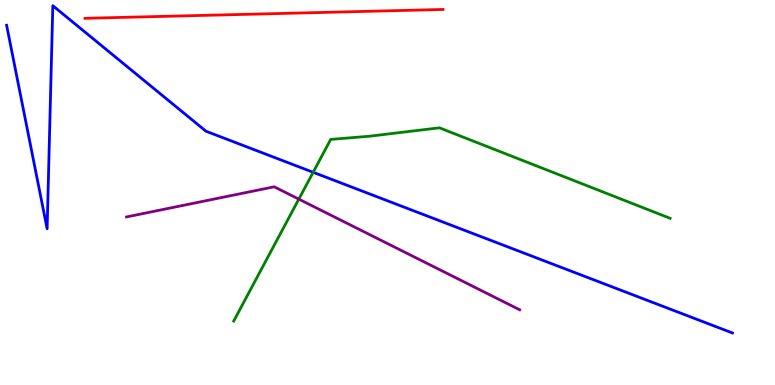[{'lines': ['blue', 'red'], 'intersections': []}, {'lines': ['green', 'red'], 'intersections': []}, {'lines': ['purple', 'red'], 'intersections': []}, {'lines': ['blue', 'green'], 'intersections': [{'x': 4.04, 'y': 5.52}]}, {'lines': ['blue', 'purple'], 'intersections': []}, {'lines': ['green', 'purple'], 'intersections': [{'x': 3.86, 'y': 4.83}]}]